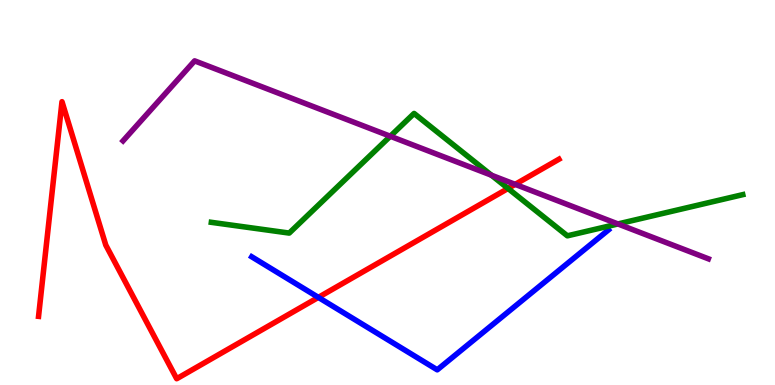[{'lines': ['blue', 'red'], 'intersections': [{'x': 4.11, 'y': 2.28}]}, {'lines': ['green', 'red'], 'intersections': [{'x': 6.56, 'y': 5.1}]}, {'lines': ['purple', 'red'], 'intersections': [{'x': 6.65, 'y': 5.21}]}, {'lines': ['blue', 'green'], 'intersections': []}, {'lines': ['blue', 'purple'], 'intersections': []}, {'lines': ['green', 'purple'], 'intersections': [{'x': 5.04, 'y': 6.46}, {'x': 6.34, 'y': 5.45}, {'x': 7.97, 'y': 4.18}]}]